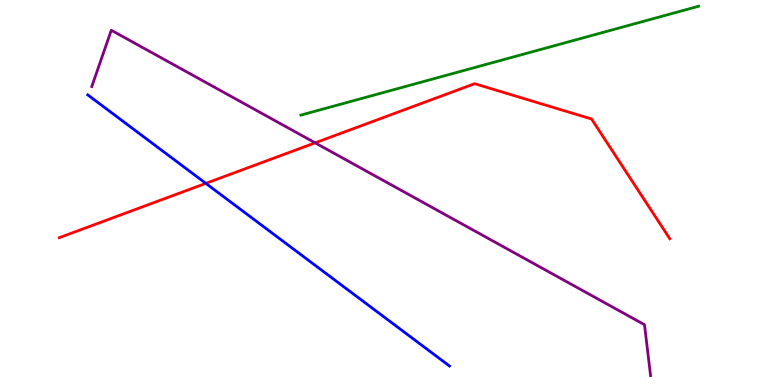[{'lines': ['blue', 'red'], 'intersections': [{'x': 2.66, 'y': 5.24}]}, {'lines': ['green', 'red'], 'intersections': []}, {'lines': ['purple', 'red'], 'intersections': [{'x': 4.07, 'y': 6.29}]}, {'lines': ['blue', 'green'], 'intersections': []}, {'lines': ['blue', 'purple'], 'intersections': []}, {'lines': ['green', 'purple'], 'intersections': []}]